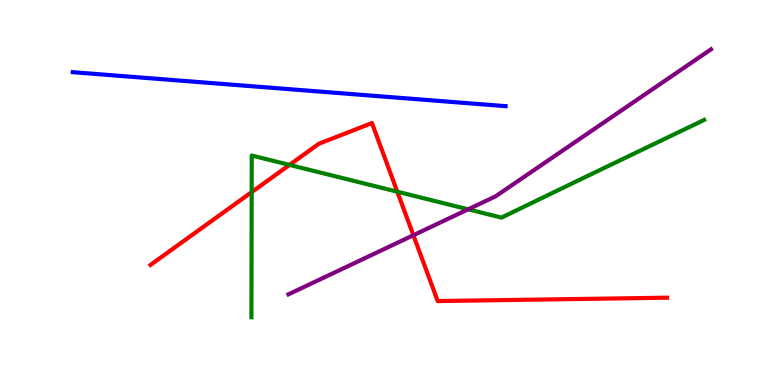[{'lines': ['blue', 'red'], 'intersections': []}, {'lines': ['green', 'red'], 'intersections': [{'x': 3.25, 'y': 5.01}, {'x': 3.74, 'y': 5.72}, {'x': 5.13, 'y': 5.02}]}, {'lines': ['purple', 'red'], 'intersections': [{'x': 5.33, 'y': 3.89}]}, {'lines': ['blue', 'green'], 'intersections': []}, {'lines': ['blue', 'purple'], 'intersections': []}, {'lines': ['green', 'purple'], 'intersections': [{'x': 6.04, 'y': 4.56}]}]